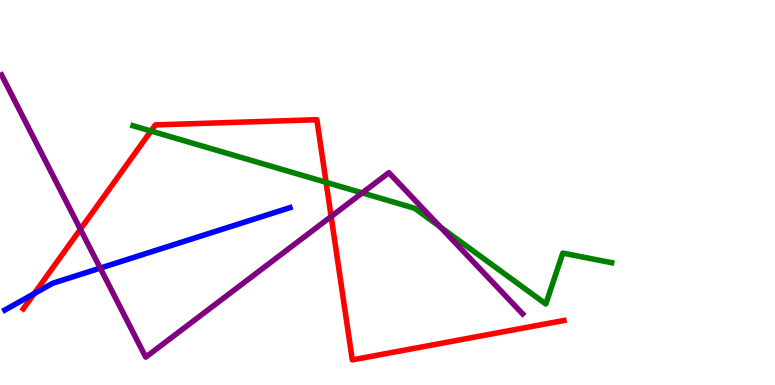[{'lines': ['blue', 'red'], 'intersections': [{'x': 0.441, 'y': 2.37}]}, {'lines': ['green', 'red'], 'intersections': [{'x': 1.95, 'y': 6.6}, {'x': 4.21, 'y': 5.26}]}, {'lines': ['purple', 'red'], 'intersections': [{'x': 1.04, 'y': 4.04}, {'x': 4.27, 'y': 4.38}]}, {'lines': ['blue', 'green'], 'intersections': []}, {'lines': ['blue', 'purple'], 'intersections': [{'x': 1.29, 'y': 3.04}]}, {'lines': ['green', 'purple'], 'intersections': [{'x': 4.67, 'y': 4.99}, {'x': 5.68, 'y': 4.1}]}]